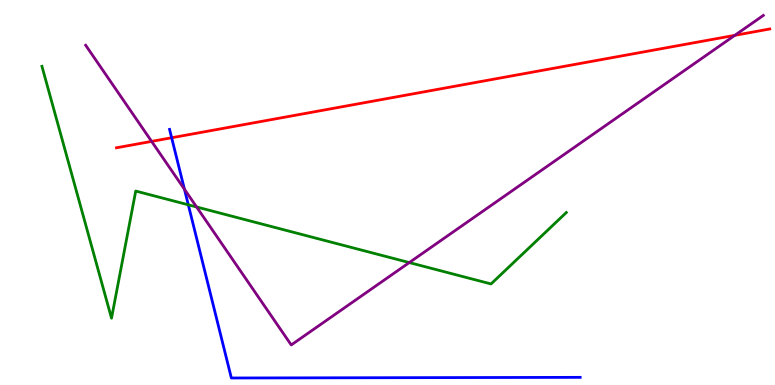[{'lines': ['blue', 'red'], 'intersections': [{'x': 2.21, 'y': 6.42}]}, {'lines': ['green', 'red'], 'intersections': []}, {'lines': ['purple', 'red'], 'intersections': [{'x': 1.96, 'y': 6.33}, {'x': 9.48, 'y': 9.08}]}, {'lines': ['blue', 'green'], 'intersections': [{'x': 2.43, 'y': 4.68}]}, {'lines': ['blue', 'purple'], 'intersections': [{'x': 2.38, 'y': 5.08}]}, {'lines': ['green', 'purple'], 'intersections': [{'x': 2.54, 'y': 4.62}, {'x': 5.28, 'y': 3.18}]}]